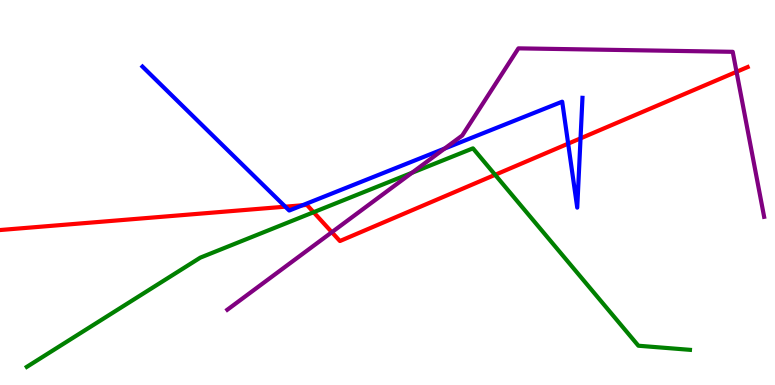[{'lines': ['blue', 'red'], 'intersections': [{'x': 3.68, 'y': 4.63}, {'x': 3.9, 'y': 4.67}, {'x': 7.33, 'y': 6.27}, {'x': 7.49, 'y': 6.41}]}, {'lines': ['green', 'red'], 'intersections': [{'x': 4.05, 'y': 4.49}, {'x': 6.39, 'y': 5.46}]}, {'lines': ['purple', 'red'], 'intersections': [{'x': 4.28, 'y': 3.97}, {'x': 9.5, 'y': 8.13}]}, {'lines': ['blue', 'green'], 'intersections': []}, {'lines': ['blue', 'purple'], 'intersections': [{'x': 5.74, 'y': 6.14}]}, {'lines': ['green', 'purple'], 'intersections': [{'x': 5.32, 'y': 5.51}]}]